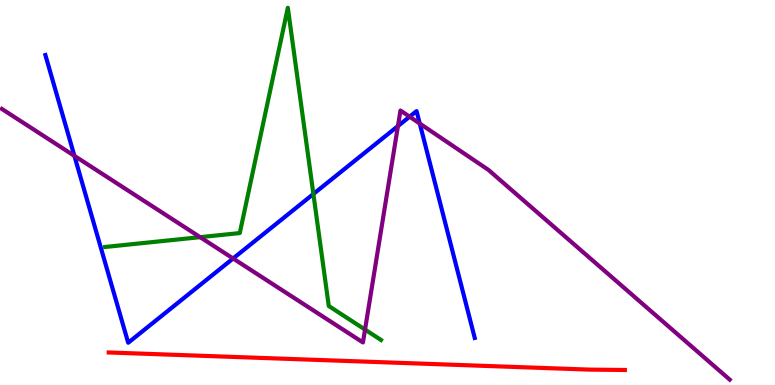[{'lines': ['blue', 'red'], 'intersections': []}, {'lines': ['green', 'red'], 'intersections': []}, {'lines': ['purple', 'red'], 'intersections': []}, {'lines': ['blue', 'green'], 'intersections': [{'x': 4.04, 'y': 4.96}]}, {'lines': ['blue', 'purple'], 'intersections': [{'x': 0.96, 'y': 5.95}, {'x': 3.01, 'y': 3.29}, {'x': 5.13, 'y': 6.73}, {'x': 5.29, 'y': 6.97}, {'x': 5.42, 'y': 6.79}]}, {'lines': ['green', 'purple'], 'intersections': [{'x': 2.58, 'y': 3.84}, {'x': 4.71, 'y': 1.44}]}]